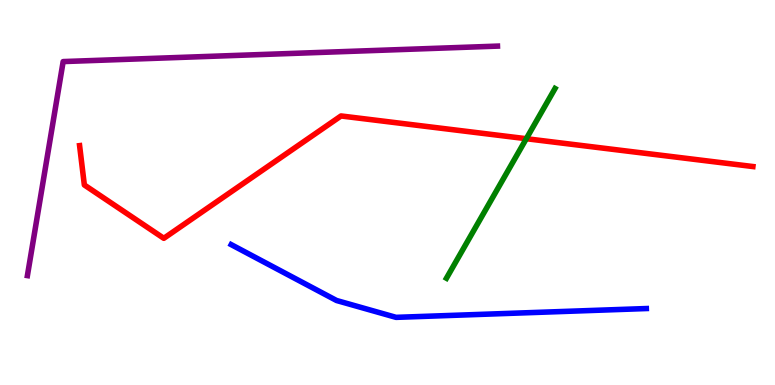[{'lines': ['blue', 'red'], 'intersections': []}, {'lines': ['green', 'red'], 'intersections': [{'x': 6.79, 'y': 6.4}]}, {'lines': ['purple', 'red'], 'intersections': []}, {'lines': ['blue', 'green'], 'intersections': []}, {'lines': ['blue', 'purple'], 'intersections': []}, {'lines': ['green', 'purple'], 'intersections': []}]